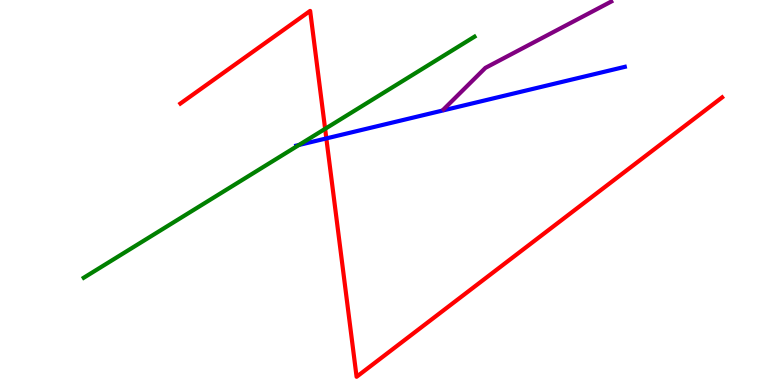[{'lines': ['blue', 'red'], 'intersections': [{'x': 4.21, 'y': 6.4}]}, {'lines': ['green', 'red'], 'intersections': [{'x': 4.2, 'y': 6.65}]}, {'lines': ['purple', 'red'], 'intersections': []}, {'lines': ['blue', 'green'], 'intersections': [{'x': 3.86, 'y': 6.23}]}, {'lines': ['blue', 'purple'], 'intersections': []}, {'lines': ['green', 'purple'], 'intersections': []}]